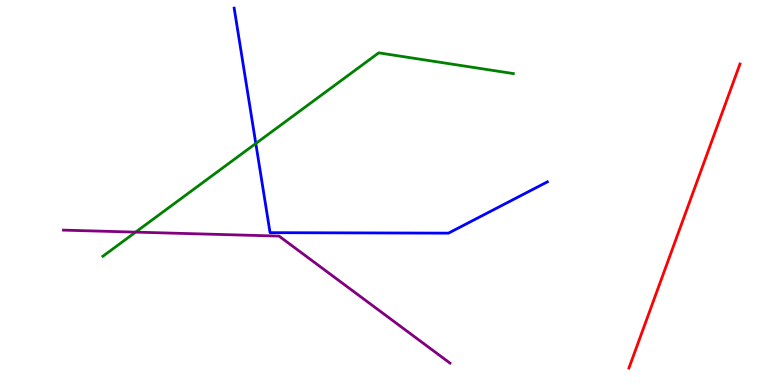[{'lines': ['blue', 'red'], 'intersections': []}, {'lines': ['green', 'red'], 'intersections': []}, {'lines': ['purple', 'red'], 'intersections': []}, {'lines': ['blue', 'green'], 'intersections': [{'x': 3.3, 'y': 6.27}]}, {'lines': ['blue', 'purple'], 'intersections': []}, {'lines': ['green', 'purple'], 'intersections': [{'x': 1.75, 'y': 3.97}]}]